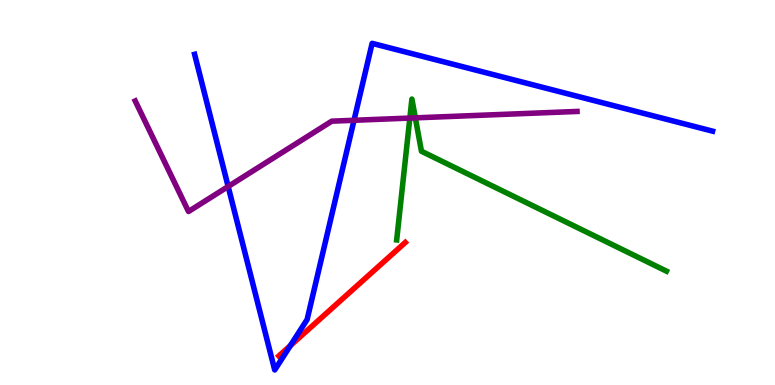[{'lines': ['blue', 'red'], 'intersections': [{'x': 3.75, 'y': 1.02}]}, {'lines': ['green', 'red'], 'intersections': []}, {'lines': ['purple', 'red'], 'intersections': []}, {'lines': ['blue', 'green'], 'intersections': []}, {'lines': ['blue', 'purple'], 'intersections': [{'x': 2.94, 'y': 5.16}, {'x': 4.57, 'y': 6.88}]}, {'lines': ['green', 'purple'], 'intersections': [{'x': 5.29, 'y': 6.93}, {'x': 5.36, 'y': 6.94}]}]